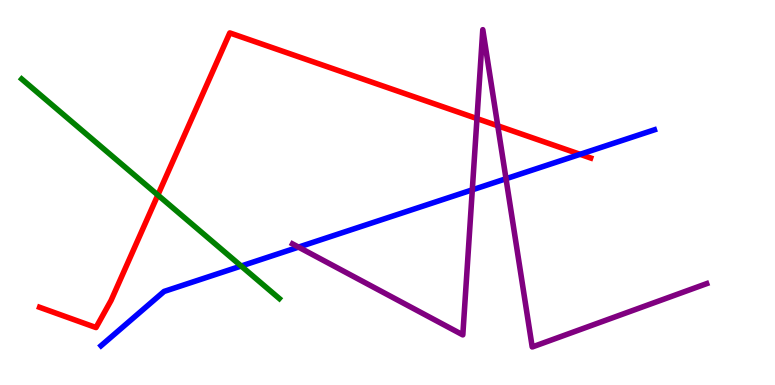[{'lines': ['blue', 'red'], 'intersections': [{'x': 7.48, 'y': 5.99}]}, {'lines': ['green', 'red'], 'intersections': [{'x': 2.04, 'y': 4.93}]}, {'lines': ['purple', 'red'], 'intersections': [{'x': 6.15, 'y': 6.92}, {'x': 6.42, 'y': 6.73}]}, {'lines': ['blue', 'green'], 'intersections': [{'x': 3.11, 'y': 3.09}]}, {'lines': ['blue', 'purple'], 'intersections': [{'x': 3.85, 'y': 3.58}, {'x': 6.09, 'y': 5.07}, {'x': 6.53, 'y': 5.36}]}, {'lines': ['green', 'purple'], 'intersections': []}]